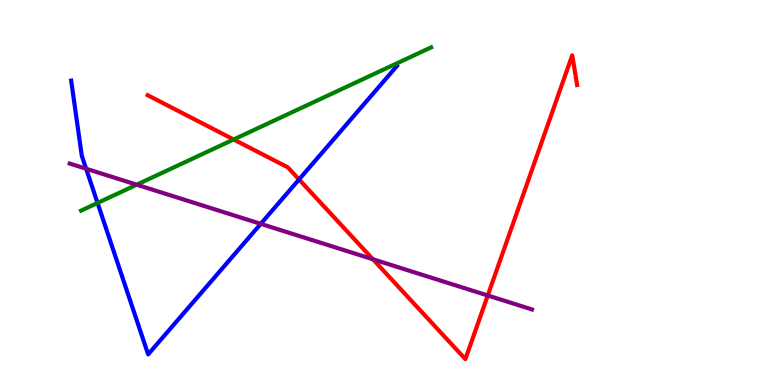[{'lines': ['blue', 'red'], 'intersections': [{'x': 3.86, 'y': 5.34}]}, {'lines': ['green', 'red'], 'intersections': [{'x': 3.01, 'y': 6.38}]}, {'lines': ['purple', 'red'], 'intersections': [{'x': 4.81, 'y': 3.27}, {'x': 6.29, 'y': 2.32}]}, {'lines': ['blue', 'green'], 'intersections': [{'x': 1.26, 'y': 4.73}]}, {'lines': ['blue', 'purple'], 'intersections': [{'x': 1.11, 'y': 5.62}, {'x': 3.36, 'y': 4.19}]}, {'lines': ['green', 'purple'], 'intersections': [{'x': 1.76, 'y': 5.2}]}]